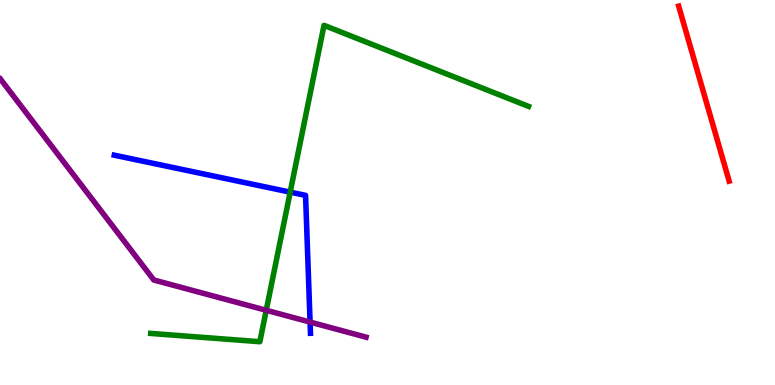[{'lines': ['blue', 'red'], 'intersections': []}, {'lines': ['green', 'red'], 'intersections': []}, {'lines': ['purple', 'red'], 'intersections': []}, {'lines': ['blue', 'green'], 'intersections': [{'x': 3.74, 'y': 5.01}]}, {'lines': ['blue', 'purple'], 'intersections': [{'x': 4.0, 'y': 1.63}]}, {'lines': ['green', 'purple'], 'intersections': [{'x': 3.44, 'y': 1.94}]}]